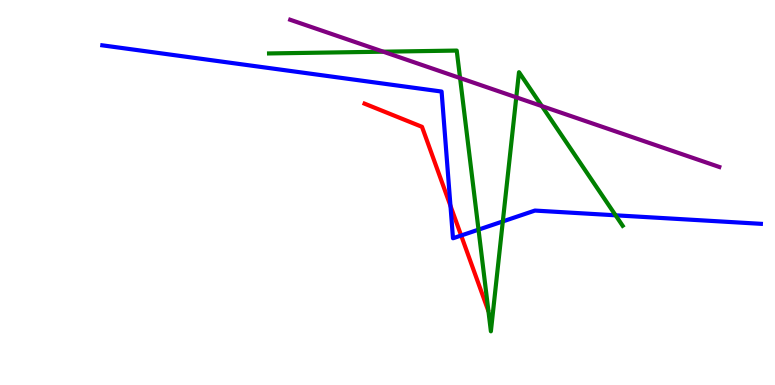[{'lines': ['blue', 'red'], 'intersections': [{'x': 5.81, 'y': 4.65}, {'x': 5.95, 'y': 3.88}]}, {'lines': ['green', 'red'], 'intersections': []}, {'lines': ['purple', 'red'], 'intersections': []}, {'lines': ['blue', 'green'], 'intersections': [{'x': 6.17, 'y': 4.04}, {'x': 6.49, 'y': 4.25}, {'x': 7.94, 'y': 4.41}]}, {'lines': ['blue', 'purple'], 'intersections': []}, {'lines': ['green', 'purple'], 'intersections': [{'x': 4.95, 'y': 8.66}, {'x': 5.94, 'y': 7.97}, {'x': 6.66, 'y': 7.47}, {'x': 6.99, 'y': 7.24}]}]